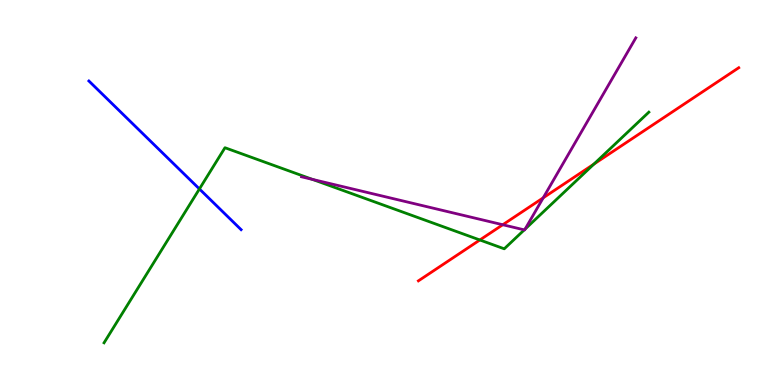[{'lines': ['blue', 'red'], 'intersections': []}, {'lines': ['green', 'red'], 'intersections': [{'x': 6.19, 'y': 3.77}, {'x': 7.66, 'y': 5.74}]}, {'lines': ['purple', 'red'], 'intersections': [{'x': 6.49, 'y': 4.16}, {'x': 7.01, 'y': 4.86}]}, {'lines': ['blue', 'green'], 'intersections': [{'x': 2.57, 'y': 5.09}]}, {'lines': ['blue', 'purple'], 'intersections': []}, {'lines': ['green', 'purple'], 'intersections': [{'x': 4.03, 'y': 5.34}, {'x': 6.77, 'y': 4.03}, {'x': 6.78, 'y': 4.05}]}]